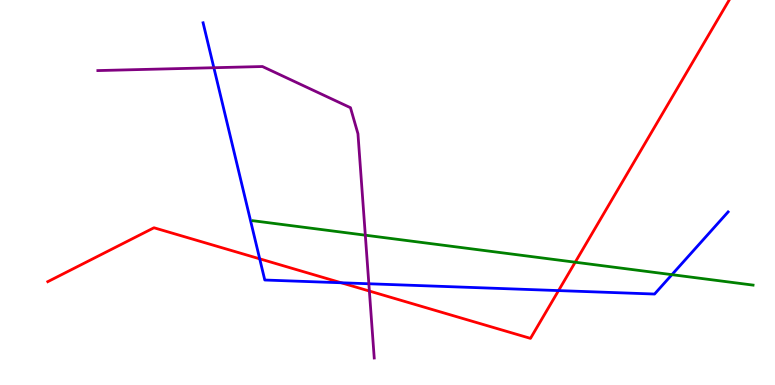[{'lines': ['blue', 'red'], 'intersections': [{'x': 3.35, 'y': 3.28}, {'x': 4.4, 'y': 2.66}, {'x': 7.21, 'y': 2.45}]}, {'lines': ['green', 'red'], 'intersections': [{'x': 7.42, 'y': 3.19}]}, {'lines': ['purple', 'red'], 'intersections': [{'x': 4.77, 'y': 2.44}]}, {'lines': ['blue', 'green'], 'intersections': [{'x': 8.67, 'y': 2.87}]}, {'lines': ['blue', 'purple'], 'intersections': [{'x': 2.76, 'y': 8.24}, {'x': 4.76, 'y': 2.63}]}, {'lines': ['green', 'purple'], 'intersections': [{'x': 4.71, 'y': 3.89}]}]